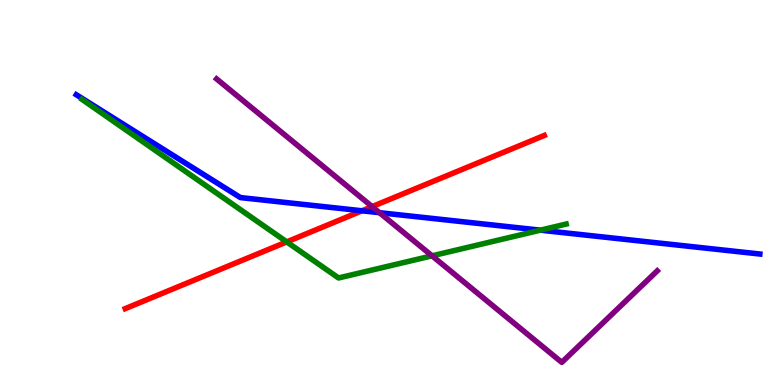[{'lines': ['blue', 'red'], 'intersections': [{'x': 4.67, 'y': 4.53}]}, {'lines': ['green', 'red'], 'intersections': [{'x': 3.7, 'y': 3.72}]}, {'lines': ['purple', 'red'], 'intersections': [{'x': 4.8, 'y': 4.63}]}, {'lines': ['blue', 'green'], 'intersections': [{'x': 6.97, 'y': 4.02}]}, {'lines': ['blue', 'purple'], 'intersections': [{'x': 4.9, 'y': 4.48}]}, {'lines': ['green', 'purple'], 'intersections': [{'x': 5.57, 'y': 3.36}]}]